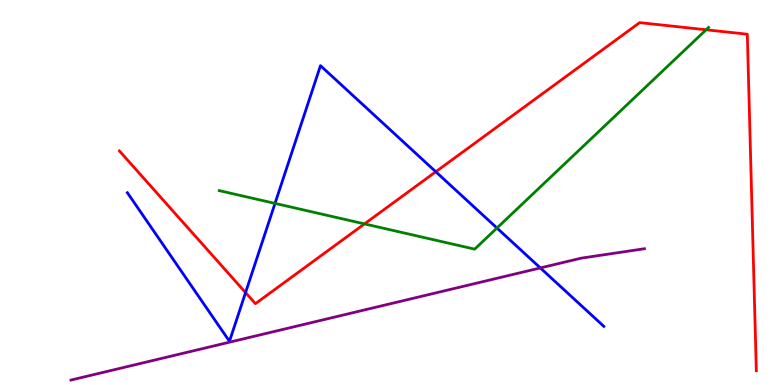[{'lines': ['blue', 'red'], 'intersections': [{'x': 3.17, 'y': 2.4}, {'x': 5.62, 'y': 5.54}]}, {'lines': ['green', 'red'], 'intersections': [{'x': 4.7, 'y': 4.18}, {'x': 9.11, 'y': 9.23}]}, {'lines': ['purple', 'red'], 'intersections': []}, {'lines': ['blue', 'green'], 'intersections': [{'x': 3.55, 'y': 4.72}, {'x': 6.41, 'y': 4.08}]}, {'lines': ['blue', 'purple'], 'intersections': [{'x': 6.97, 'y': 3.04}]}, {'lines': ['green', 'purple'], 'intersections': []}]